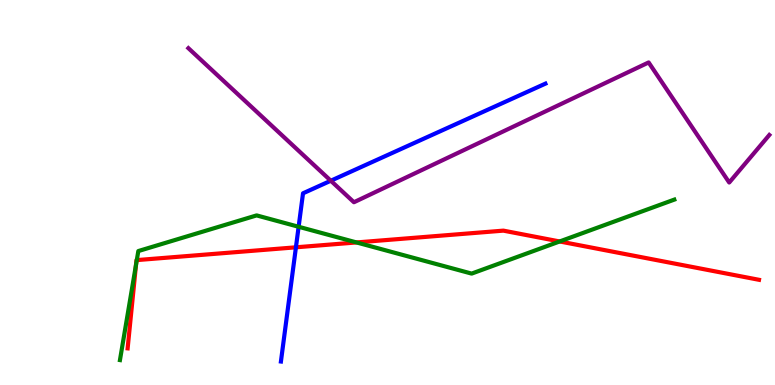[{'lines': ['blue', 'red'], 'intersections': [{'x': 3.82, 'y': 3.58}]}, {'lines': ['green', 'red'], 'intersections': [{'x': 1.76, 'y': 3.12}, {'x': 1.77, 'y': 3.24}, {'x': 4.6, 'y': 3.7}, {'x': 7.22, 'y': 3.73}]}, {'lines': ['purple', 'red'], 'intersections': []}, {'lines': ['blue', 'green'], 'intersections': [{'x': 3.85, 'y': 4.11}]}, {'lines': ['blue', 'purple'], 'intersections': [{'x': 4.27, 'y': 5.31}]}, {'lines': ['green', 'purple'], 'intersections': []}]